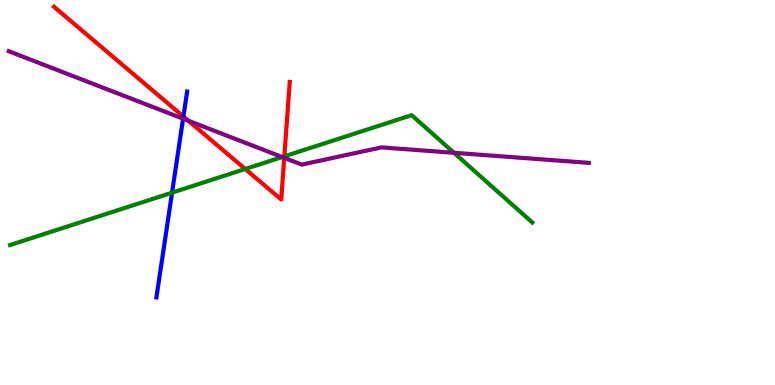[{'lines': ['blue', 'red'], 'intersections': [{'x': 2.37, 'y': 6.97}]}, {'lines': ['green', 'red'], 'intersections': [{'x': 3.16, 'y': 5.61}, {'x': 3.67, 'y': 5.94}]}, {'lines': ['purple', 'red'], 'intersections': [{'x': 2.43, 'y': 6.86}, {'x': 3.67, 'y': 5.9}]}, {'lines': ['blue', 'green'], 'intersections': [{'x': 2.22, 'y': 5.0}]}, {'lines': ['blue', 'purple'], 'intersections': [{'x': 2.36, 'y': 6.92}]}, {'lines': ['green', 'purple'], 'intersections': [{'x': 3.64, 'y': 5.92}, {'x': 5.86, 'y': 6.03}]}]